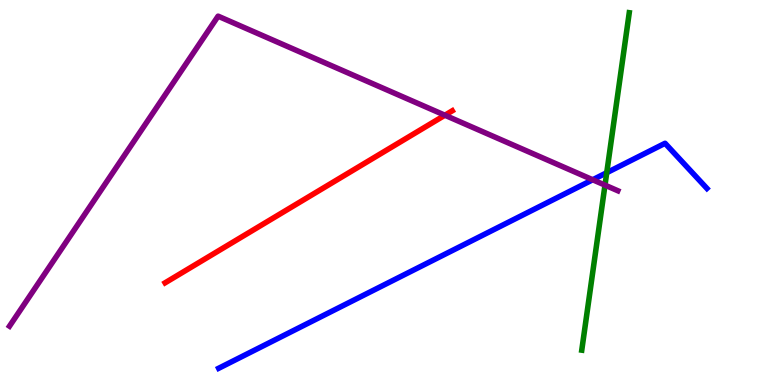[{'lines': ['blue', 'red'], 'intersections': []}, {'lines': ['green', 'red'], 'intersections': []}, {'lines': ['purple', 'red'], 'intersections': [{'x': 5.74, 'y': 7.01}]}, {'lines': ['blue', 'green'], 'intersections': [{'x': 7.83, 'y': 5.51}]}, {'lines': ['blue', 'purple'], 'intersections': [{'x': 7.65, 'y': 5.33}]}, {'lines': ['green', 'purple'], 'intersections': [{'x': 7.81, 'y': 5.19}]}]